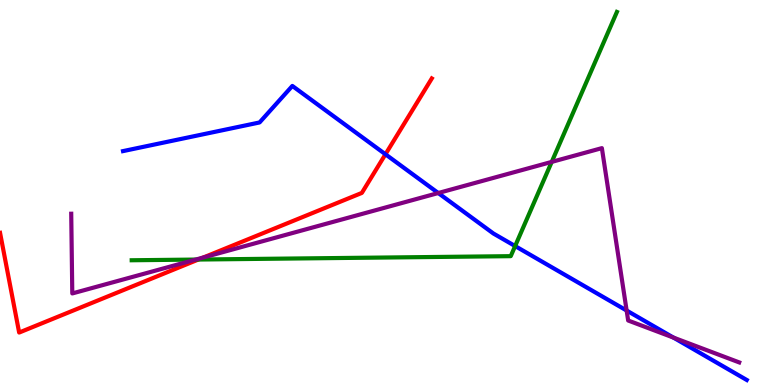[{'lines': ['blue', 'red'], 'intersections': [{'x': 4.97, 'y': 5.99}]}, {'lines': ['green', 'red'], 'intersections': [{'x': 2.56, 'y': 3.26}]}, {'lines': ['purple', 'red'], 'intersections': [{'x': 2.63, 'y': 3.31}]}, {'lines': ['blue', 'green'], 'intersections': [{'x': 6.65, 'y': 3.61}]}, {'lines': ['blue', 'purple'], 'intersections': [{'x': 5.65, 'y': 4.99}, {'x': 8.09, 'y': 1.93}, {'x': 8.69, 'y': 1.23}]}, {'lines': ['green', 'purple'], 'intersections': [{'x': 2.53, 'y': 3.26}, {'x': 7.12, 'y': 5.79}]}]